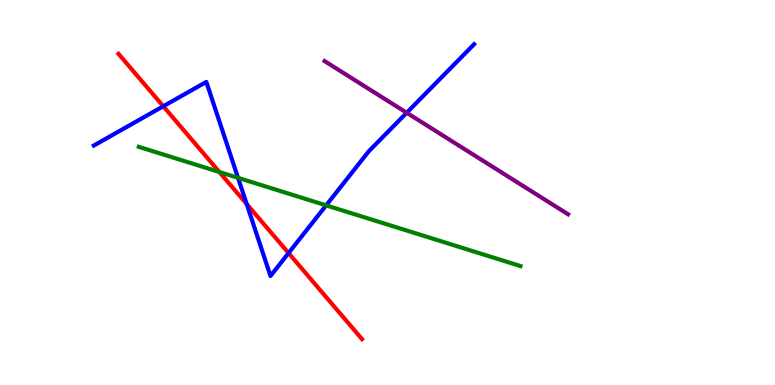[{'lines': ['blue', 'red'], 'intersections': [{'x': 2.11, 'y': 7.24}, {'x': 3.18, 'y': 4.7}, {'x': 3.72, 'y': 3.43}]}, {'lines': ['green', 'red'], 'intersections': [{'x': 2.83, 'y': 5.53}]}, {'lines': ['purple', 'red'], 'intersections': []}, {'lines': ['blue', 'green'], 'intersections': [{'x': 3.07, 'y': 5.38}, {'x': 4.21, 'y': 4.67}]}, {'lines': ['blue', 'purple'], 'intersections': [{'x': 5.25, 'y': 7.07}]}, {'lines': ['green', 'purple'], 'intersections': []}]